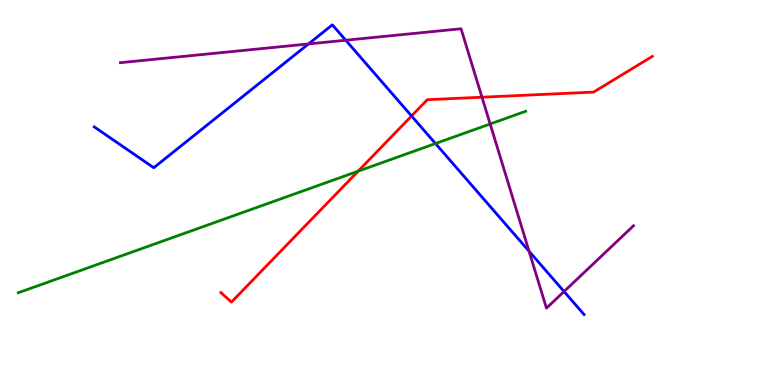[{'lines': ['blue', 'red'], 'intersections': [{'x': 5.31, 'y': 6.99}]}, {'lines': ['green', 'red'], 'intersections': [{'x': 4.62, 'y': 5.55}]}, {'lines': ['purple', 'red'], 'intersections': [{'x': 6.22, 'y': 7.48}]}, {'lines': ['blue', 'green'], 'intersections': [{'x': 5.62, 'y': 6.27}]}, {'lines': ['blue', 'purple'], 'intersections': [{'x': 3.98, 'y': 8.86}, {'x': 4.46, 'y': 8.95}, {'x': 6.83, 'y': 3.47}, {'x': 7.28, 'y': 2.43}]}, {'lines': ['green', 'purple'], 'intersections': [{'x': 6.32, 'y': 6.78}]}]